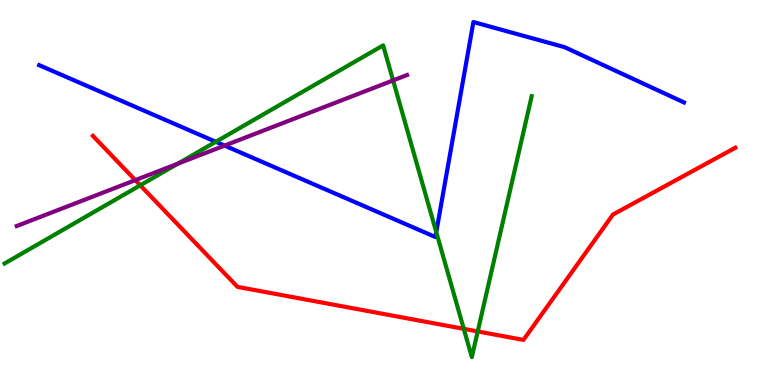[{'lines': ['blue', 'red'], 'intersections': []}, {'lines': ['green', 'red'], 'intersections': [{'x': 1.81, 'y': 5.19}, {'x': 5.98, 'y': 1.46}, {'x': 6.16, 'y': 1.39}]}, {'lines': ['purple', 'red'], 'intersections': [{'x': 1.75, 'y': 5.32}]}, {'lines': ['blue', 'green'], 'intersections': [{'x': 2.78, 'y': 6.32}, {'x': 5.63, 'y': 3.97}]}, {'lines': ['blue', 'purple'], 'intersections': [{'x': 2.9, 'y': 6.22}]}, {'lines': ['green', 'purple'], 'intersections': [{'x': 2.29, 'y': 5.75}, {'x': 5.07, 'y': 7.91}]}]